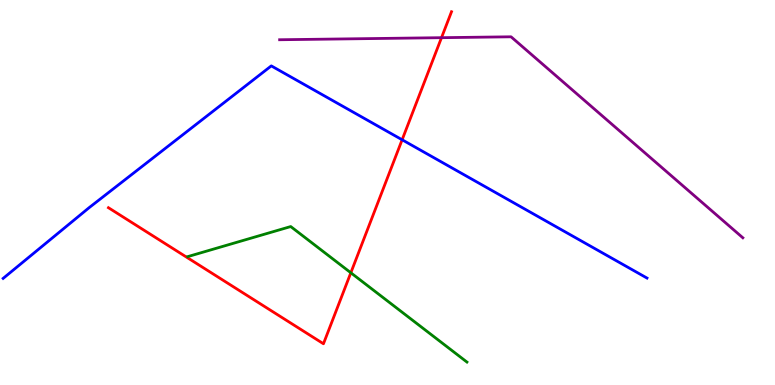[{'lines': ['blue', 'red'], 'intersections': [{'x': 5.19, 'y': 6.37}]}, {'lines': ['green', 'red'], 'intersections': [{'x': 4.53, 'y': 2.91}]}, {'lines': ['purple', 'red'], 'intersections': [{'x': 5.7, 'y': 9.02}]}, {'lines': ['blue', 'green'], 'intersections': []}, {'lines': ['blue', 'purple'], 'intersections': []}, {'lines': ['green', 'purple'], 'intersections': []}]